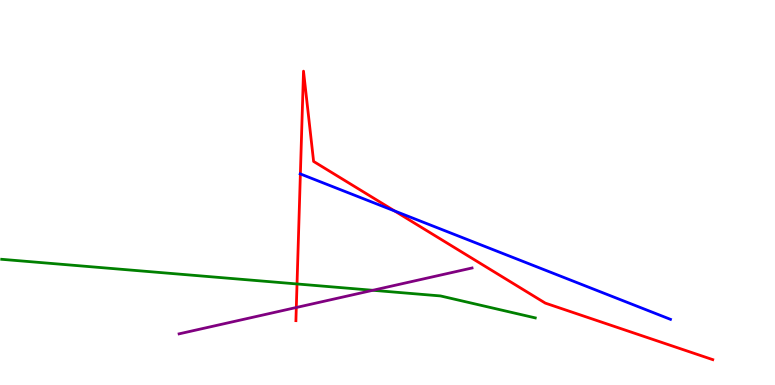[{'lines': ['blue', 'red'], 'intersections': [{'x': 3.88, 'y': 5.48}, {'x': 5.09, 'y': 4.52}]}, {'lines': ['green', 'red'], 'intersections': [{'x': 3.83, 'y': 2.62}]}, {'lines': ['purple', 'red'], 'intersections': [{'x': 3.82, 'y': 2.01}]}, {'lines': ['blue', 'green'], 'intersections': []}, {'lines': ['blue', 'purple'], 'intersections': []}, {'lines': ['green', 'purple'], 'intersections': [{'x': 4.81, 'y': 2.46}]}]